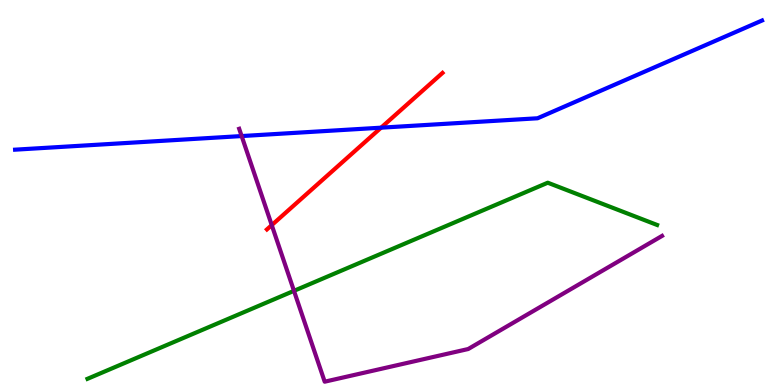[{'lines': ['blue', 'red'], 'intersections': [{'x': 4.92, 'y': 6.68}]}, {'lines': ['green', 'red'], 'intersections': []}, {'lines': ['purple', 'red'], 'intersections': [{'x': 3.51, 'y': 4.15}]}, {'lines': ['blue', 'green'], 'intersections': []}, {'lines': ['blue', 'purple'], 'intersections': [{'x': 3.12, 'y': 6.47}]}, {'lines': ['green', 'purple'], 'intersections': [{'x': 3.79, 'y': 2.45}]}]